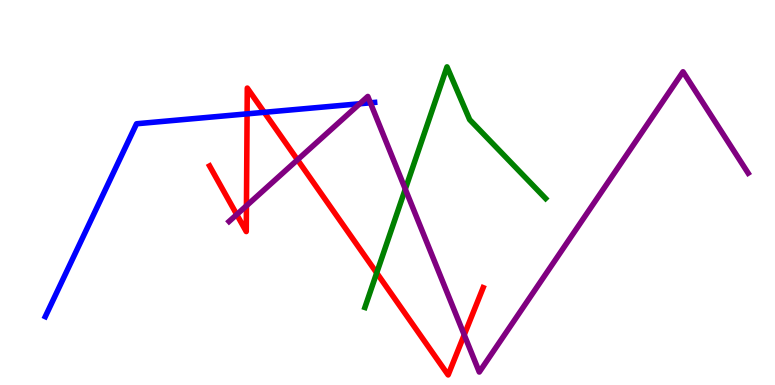[{'lines': ['blue', 'red'], 'intersections': [{'x': 3.19, 'y': 7.04}, {'x': 3.41, 'y': 7.08}]}, {'lines': ['green', 'red'], 'intersections': [{'x': 4.86, 'y': 2.91}]}, {'lines': ['purple', 'red'], 'intersections': [{'x': 3.05, 'y': 4.43}, {'x': 3.18, 'y': 4.65}, {'x': 3.84, 'y': 5.85}, {'x': 5.99, 'y': 1.3}]}, {'lines': ['blue', 'green'], 'intersections': []}, {'lines': ['blue', 'purple'], 'intersections': [{'x': 4.64, 'y': 7.3}, {'x': 4.78, 'y': 7.33}]}, {'lines': ['green', 'purple'], 'intersections': [{'x': 5.23, 'y': 5.09}]}]